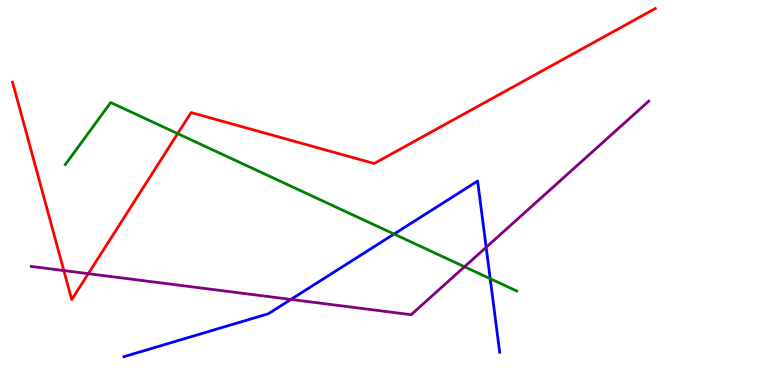[{'lines': ['blue', 'red'], 'intersections': []}, {'lines': ['green', 'red'], 'intersections': [{'x': 2.29, 'y': 6.53}]}, {'lines': ['purple', 'red'], 'intersections': [{'x': 0.824, 'y': 2.97}, {'x': 1.14, 'y': 2.89}]}, {'lines': ['blue', 'green'], 'intersections': [{'x': 5.08, 'y': 3.92}, {'x': 6.33, 'y': 2.76}]}, {'lines': ['blue', 'purple'], 'intersections': [{'x': 3.75, 'y': 2.22}, {'x': 6.27, 'y': 3.58}]}, {'lines': ['green', 'purple'], 'intersections': [{'x': 5.99, 'y': 3.07}]}]